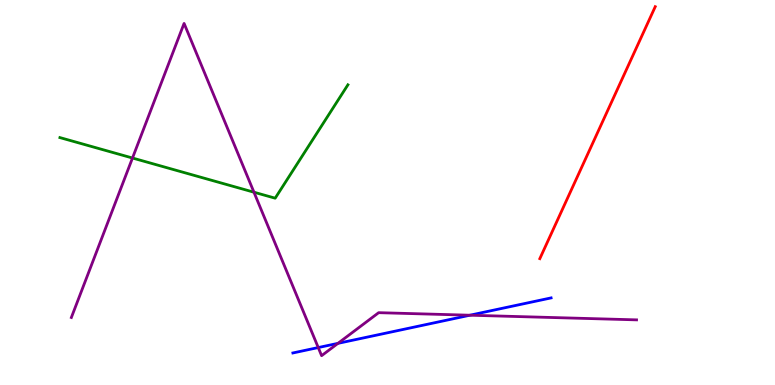[{'lines': ['blue', 'red'], 'intersections': []}, {'lines': ['green', 'red'], 'intersections': []}, {'lines': ['purple', 'red'], 'intersections': []}, {'lines': ['blue', 'green'], 'intersections': []}, {'lines': ['blue', 'purple'], 'intersections': [{'x': 4.11, 'y': 0.973}, {'x': 4.36, 'y': 1.08}, {'x': 6.06, 'y': 1.81}]}, {'lines': ['green', 'purple'], 'intersections': [{'x': 1.71, 'y': 5.9}, {'x': 3.28, 'y': 5.01}]}]